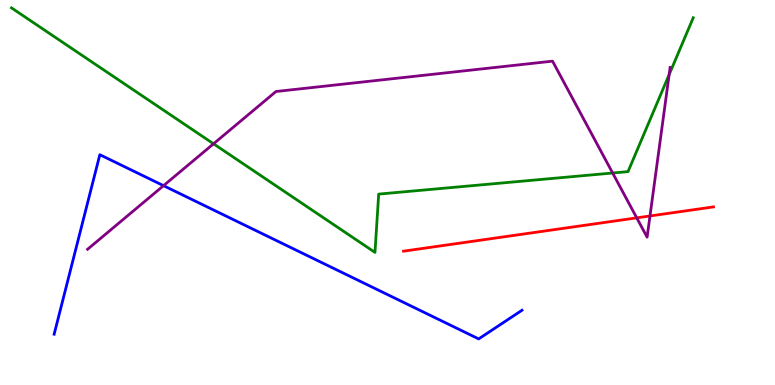[{'lines': ['blue', 'red'], 'intersections': []}, {'lines': ['green', 'red'], 'intersections': []}, {'lines': ['purple', 'red'], 'intersections': [{'x': 8.22, 'y': 4.34}, {'x': 8.39, 'y': 4.39}]}, {'lines': ['blue', 'green'], 'intersections': []}, {'lines': ['blue', 'purple'], 'intersections': [{'x': 2.11, 'y': 5.18}]}, {'lines': ['green', 'purple'], 'intersections': [{'x': 2.76, 'y': 6.27}, {'x': 7.91, 'y': 5.51}, {'x': 8.63, 'y': 8.06}]}]